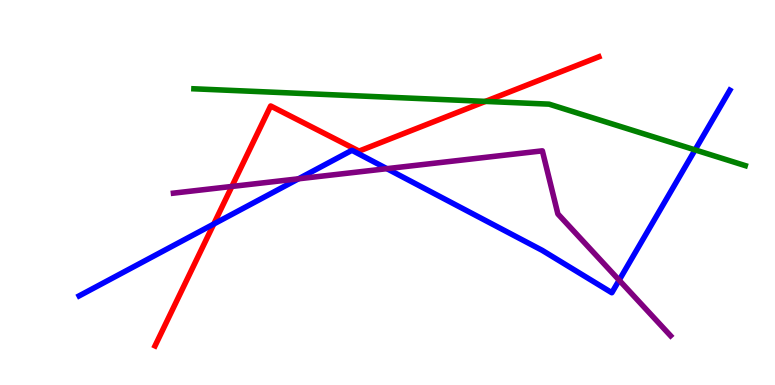[{'lines': ['blue', 'red'], 'intersections': [{'x': 2.76, 'y': 4.18}]}, {'lines': ['green', 'red'], 'intersections': [{'x': 6.26, 'y': 7.37}]}, {'lines': ['purple', 'red'], 'intersections': [{'x': 2.99, 'y': 5.16}]}, {'lines': ['blue', 'green'], 'intersections': [{'x': 8.97, 'y': 6.11}]}, {'lines': ['blue', 'purple'], 'intersections': [{'x': 3.85, 'y': 5.36}, {'x': 4.99, 'y': 5.62}, {'x': 7.99, 'y': 2.72}]}, {'lines': ['green', 'purple'], 'intersections': []}]